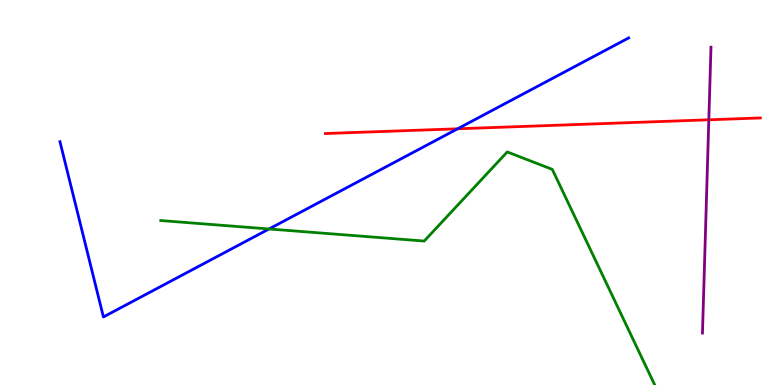[{'lines': ['blue', 'red'], 'intersections': [{'x': 5.9, 'y': 6.65}]}, {'lines': ['green', 'red'], 'intersections': []}, {'lines': ['purple', 'red'], 'intersections': [{'x': 9.15, 'y': 6.89}]}, {'lines': ['blue', 'green'], 'intersections': [{'x': 3.47, 'y': 4.05}]}, {'lines': ['blue', 'purple'], 'intersections': []}, {'lines': ['green', 'purple'], 'intersections': []}]